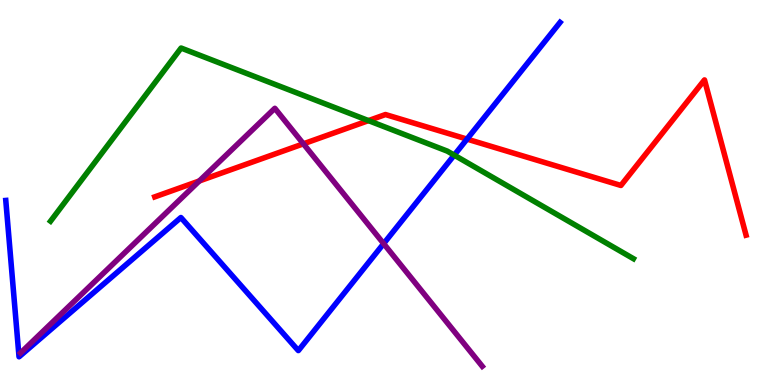[{'lines': ['blue', 'red'], 'intersections': [{'x': 6.03, 'y': 6.39}]}, {'lines': ['green', 'red'], 'intersections': [{'x': 4.75, 'y': 6.87}]}, {'lines': ['purple', 'red'], 'intersections': [{'x': 2.57, 'y': 5.3}, {'x': 3.91, 'y': 6.26}]}, {'lines': ['blue', 'green'], 'intersections': [{'x': 5.86, 'y': 5.97}]}, {'lines': ['blue', 'purple'], 'intersections': [{'x': 4.95, 'y': 3.67}]}, {'lines': ['green', 'purple'], 'intersections': []}]